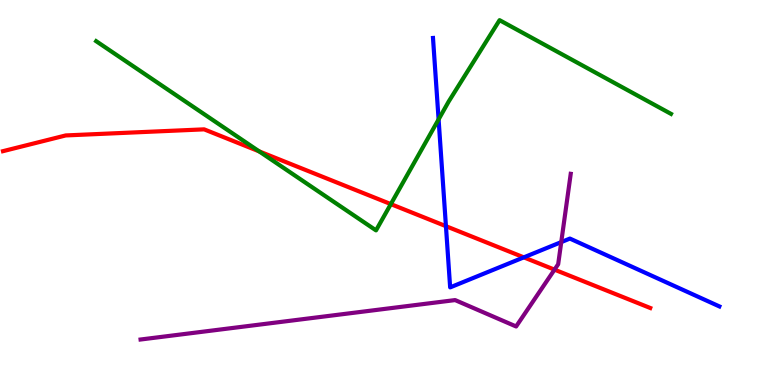[{'lines': ['blue', 'red'], 'intersections': [{'x': 5.75, 'y': 4.13}, {'x': 6.76, 'y': 3.32}]}, {'lines': ['green', 'red'], 'intersections': [{'x': 3.34, 'y': 6.07}, {'x': 5.04, 'y': 4.7}]}, {'lines': ['purple', 'red'], 'intersections': [{'x': 7.15, 'y': 3.0}]}, {'lines': ['blue', 'green'], 'intersections': [{'x': 5.66, 'y': 6.9}]}, {'lines': ['blue', 'purple'], 'intersections': [{'x': 7.24, 'y': 3.71}]}, {'lines': ['green', 'purple'], 'intersections': []}]